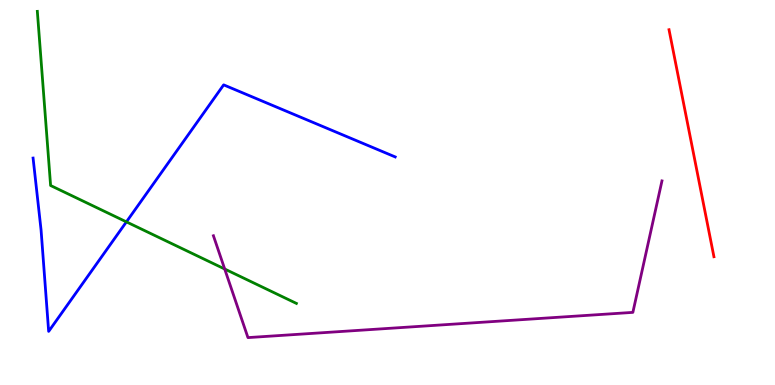[{'lines': ['blue', 'red'], 'intersections': []}, {'lines': ['green', 'red'], 'intersections': []}, {'lines': ['purple', 'red'], 'intersections': []}, {'lines': ['blue', 'green'], 'intersections': [{'x': 1.63, 'y': 4.24}]}, {'lines': ['blue', 'purple'], 'intersections': []}, {'lines': ['green', 'purple'], 'intersections': [{'x': 2.9, 'y': 3.01}]}]